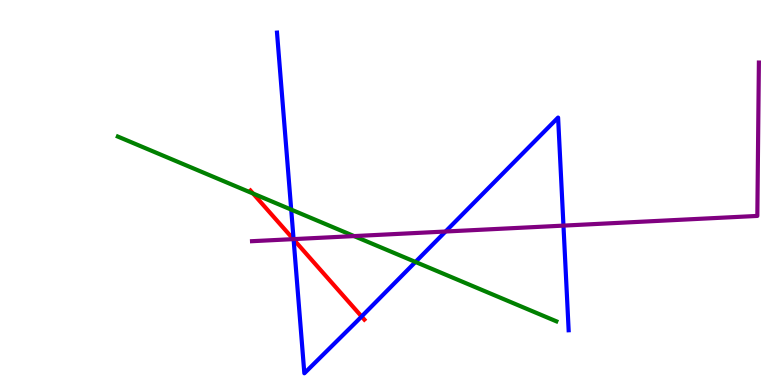[{'lines': ['blue', 'red'], 'intersections': [{'x': 3.79, 'y': 3.78}, {'x': 4.67, 'y': 1.78}]}, {'lines': ['green', 'red'], 'intersections': [{'x': 3.27, 'y': 4.97}]}, {'lines': ['purple', 'red'], 'intersections': [{'x': 3.78, 'y': 3.79}]}, {'lines': ['blue', 'green'], 'intersections': [{'x': 3.76, 'y': 4.56}, {'x': 5.36, 'y': 3.2}]}, {'lines': ['blue', 'purple'], 'intersections': [{'x': 3.79, 'y': 3.79}, {'x': 5.75, 'y': 3.99}, {'x': 7.27, 'y': 4.14}]}, {'lines': ['green', 'purple'], 'intersections': [{'x': 4.57, 'y': 3.87}]}]